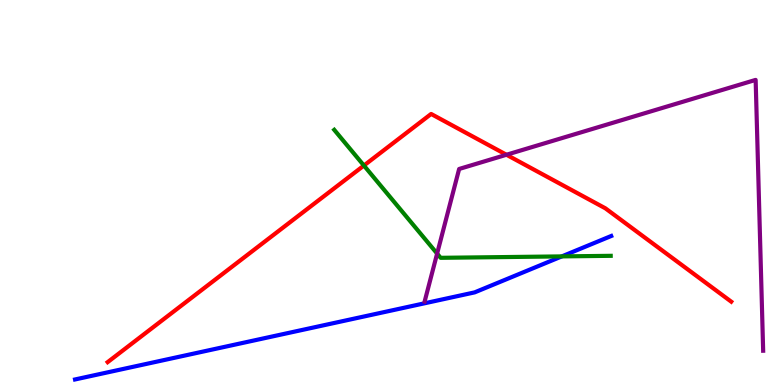[{'lines': ['blue', 'red'], 'intersections': []}, {'lines': ['green', 'red'], 'intersections': [{'x': 4.7, 'y': 5.7}]}, {'lines': ['purple', 'red'], 'intersections': [{'x': 6.54, 'y': 5.98}]}, {'lines': ['blue', 'green'], 'intersections': [{'x': 7.25, 'y': 3.34}]}, {'lines': ['blue', 'purple'], 'intersections': []}, {'lines': ['green', 'purple'], 'intersections': [{'x': 5.64, 'y': 3.41}]}]